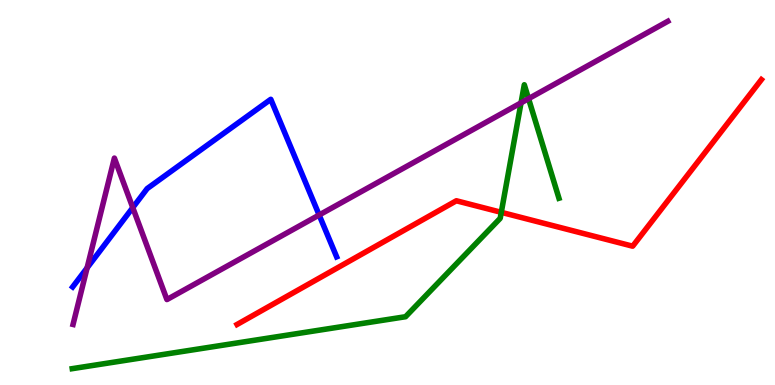[{'lines': ['blue', 'red'], 'intersections': []}, {'lines': ['green', 'red'], 'intersections': [{'x': 6.47, 'y': 4.48}]}, {'lines': ['purple', 'red'], 'intersections': []}, {'lines': ['blue', 'green'], 'intersections': []}, {'lines': ['blue', 'purple'], 'intersections': [{'x': 1.12, 'y': 3.04}, {'x': 1.71, 'y': 4.61}, {'x': 4.12, 'y': 4.42}]}, {'lines': ['green', 'purple'], 'intersections': [{'x': 6.72, 'y': 7.33}, {'x': 6.82, 'y': 7.44}]}]